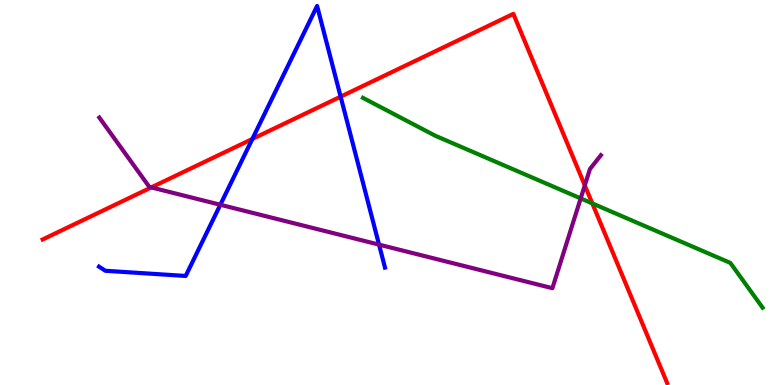[{'lines': ['blue', 'red'], 'intersections': [{'x': 3.26, 'y': 6.39}, {'x': 4.4, 'y': 7.49}]}, {'lines': ['green', 'red'], 'intersections': [{'x': 7.64, 'y': 4.72}]}, {'lines': ['purple', 'red'], 'intersections': [{'x': 1.95, 'y': 5.13}, {'x': 7.55, 'y': 5.18}]}, {'lines': ['blue', 'green'], 'intersections': []}, {'lines': ['blue', 'purple'], 'intersections': [{'x': 2.84, 'y': 4.68}, {'x': 4.89, 'y': 3.65}]}, {'lines': ['green', 'purple'], 'intersections': [{'x': 7.49, 'y': 4.85}]}]